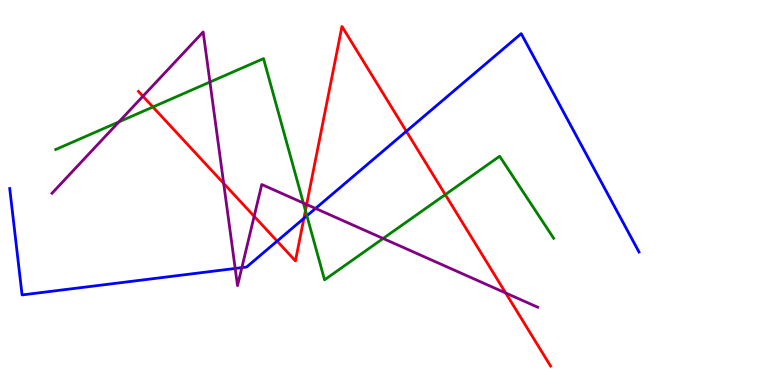[{'lines': ['blue', 'red'], 'intersections': [{'x': 3.58, 'y': 3.74}, {'x': 3.92, 'y': 4.33}, {'x': 5.24, 'y': 6.59}]}, {'lines': ['green', 'red'], 'intersections': [{'x': 1.97, 'y': 7.22}, {'x': 3.94, 'y': 4.53}, {'x': 5.75, 'y': 4.94}]}, {'lines': ['purple', 'red'], 'intersections': [{'x': 1.84, 'y': 7.5}, {'x': 2.89, 'y': 5.24}, {'x': 3.28, 'y': 4.38}, {'x': 3.96, 'y': 4.69}, {'x': 6.53, 'y': 2.39}]}, {'lines': ['blue', 'green'], 'intersections': [{'x': 3.96, 'y': 4.4}]}, {'lines': ['blue', 'purple'], 'intersections': [{'x': 3.03, 'y': 3.03}, {'x': 3.12, 'y': 3.05}, {'x': 4.07, 'y': 4.59}]}, {'lines': ['green', 'purple'], 'intersections': [{'x': 1.53, 'y': 6.83}, {'x': 2.71, 'y': 7.87}, {'x': 3.91, 'y': 4.73}, {'x': 4.94, 'y': 3.81}]}]